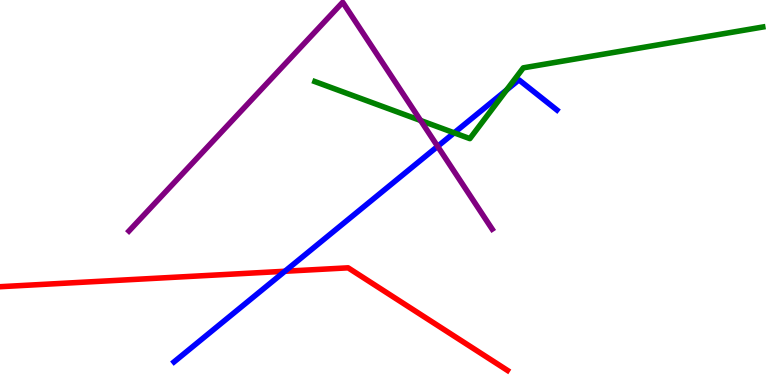[{'lines': ['blue', 'red'], 'intersections': [{'x': 3.68, 'y': 2.95}]}, {'lines': ['green', 'red'], 'intersections': []}, {'lines': ['purple', 'red'], 'intersections': []}, {'lines': ['blue', 'green'], 'intersections': [{'x': 5.86, 'y': 6.55}, {'x': 6.54, 'y': 7.66}]}, {'lines': ['blue', 'purple'], 'intersections': [{'x': 5.65, 'y': 6.2}]}, {'lines': ['green', 'purple'], 'intersections': [{'x': 5.43, 'y': 6.87}]}]